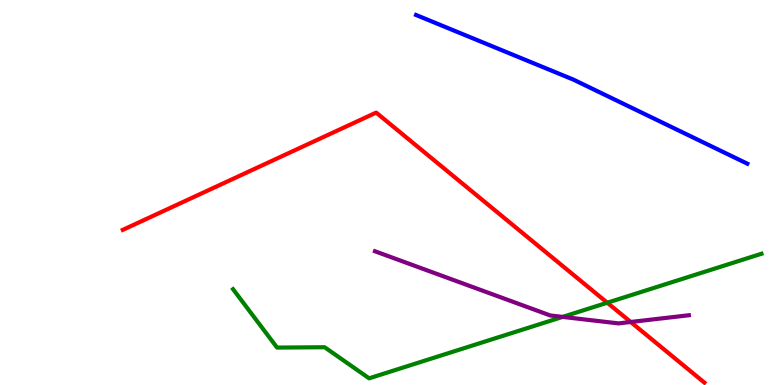[{'lines': ['blue', 'red'], 'intersections': []}, {'lines': ['green', 'red'], 'intersections': [{'x': 7.84, 'y': 2.14}]}, {'lines': ['purple', 'red'], 'intersections': [{'x': 8.14, 'y': 1.64}]}, {'lines': ['blue', 'green'], 'intersections': []}, {'lines': ['blue', 'purple'], 'intersections': []}, {'lines': ['green', 'purple'], 'intersections': [{'x': 7.26, 'y': 1.77}]}]